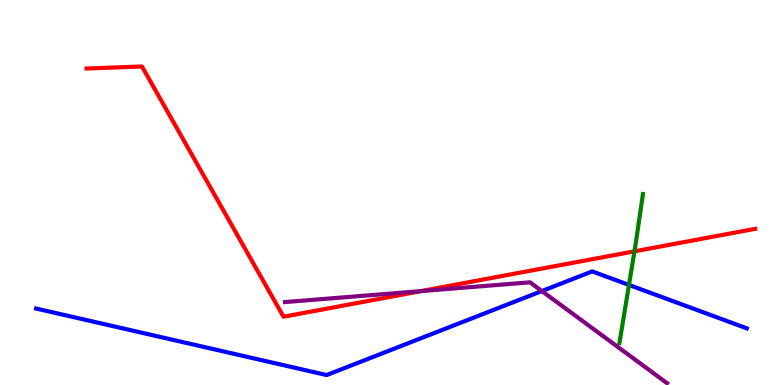[{'lines': ['blue', 'red'], 'intersections': []}, {'lines': ['green', 'red'], 'intersections': [{'x': 8.19, 'y': 3.47}]}, {'lines': ['purple', 'red'], 'intersections': [{'x': 5.43, 'y': 2.44}]}, {'lines': ['blue', 'green'], 'intersections': [{'x': 8.12, 'y': 2.6}]}, {'lines': ['blue', 'purple'], 'intersections': [{'x': 6.99, 'y': 2.44}]}, {'lines': ['green', 'purple'], 'intersections': []}]